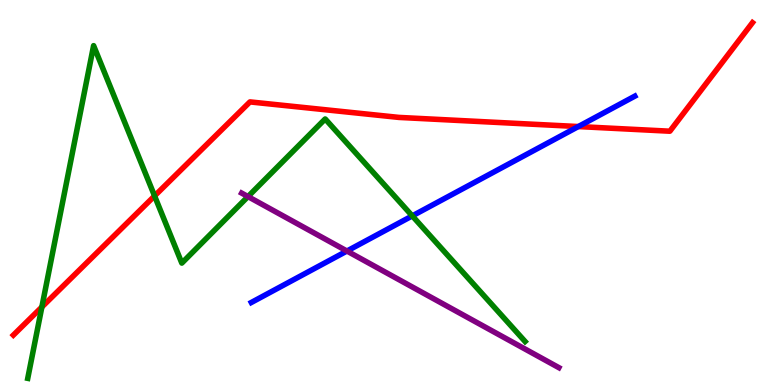[{'lines': ['blue', 'red'], 'intersections': [{'x': 7.46, 'y': 6.71}]}, {'lines': ['green', 'red'], 'intersections': [{'x': 0.54, 'y': 2.03}, {'x': 1.99, 'y': 4.91}]}, {'lines': ['purple', 'red'], 'intersections': []}, {'lines': ['blue', 'green'], 'intersections': [{'x': 5.32, 'y': 4.39}]}, {'lines': ['blue', 'purple'], 'intersections': [{'x': 4.48, 'y': 3.48}]}, {'lines': ['green', 'purple'], 'intersections': [{'x': 3.2, 'y': 4.89}]}]